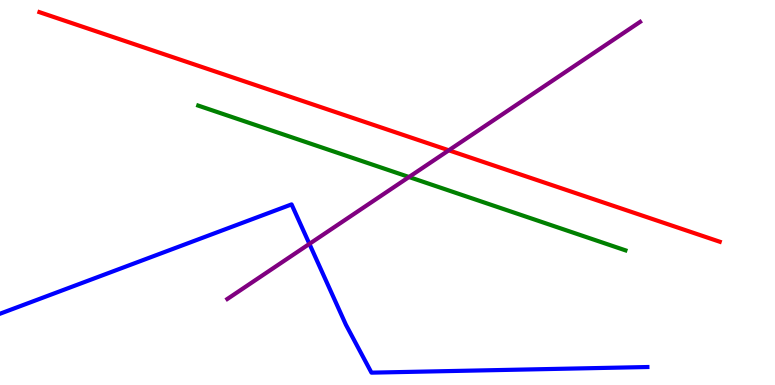[{'lines': ['blue', 'red'], 'intersections': []}, {'lines': ['green', 'red'], 'intersections': []}, {'lines': ['purple', 'red'], 'intersections': [{'x': 5.79, 'y': 6.1}]}, {'lines': ['blue', 'green'], 'intersections': []}, {'lines': ['blue', 'purple'], 'intersections': [{'x': 3.99, 'y': 3.67}]}, {'lines': ['green', 'purple'], 'intersections': [{'x': 5.28, 'y': 5.4}]}]